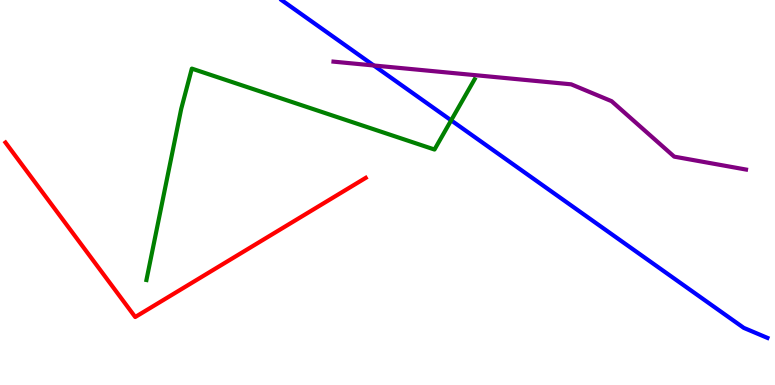[{'lines': ['blue', 'red'], 'intersections': []}, {'lines': ['green', 'red'], 'intersections': []}, {'lines': ['purple', 'red'], 'intersections': []}, {'lines': ['blue', 'green'], 'intersections': [{'x': 5.82, 'y': 6.87}]}, {'lines': ['blue', 'purple'], 'intersections': [{'x': 4.82, 'y': 8.3}]}, {'lines': ['green', 'purple'], 'intersections': []}]